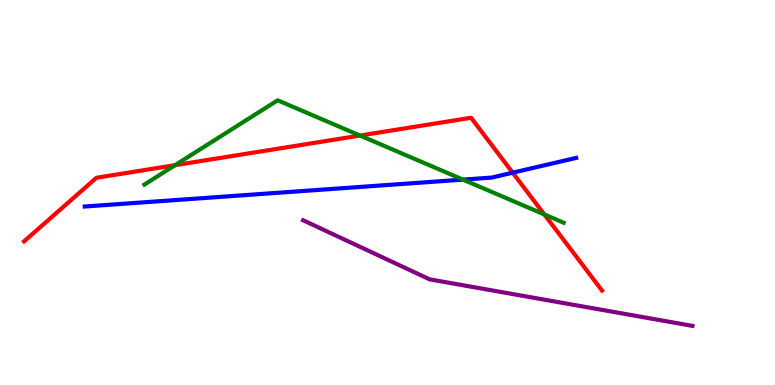[{'lines': ['blue', 'red'], 'intersections': [{'x': 6.62, 'y': 5.51}]}, {'lines': ['green', 'red'], 'intersections': [{'x': 2.26, 'y': 5.71}, {'x': 4.65, 'y': 6.48}, {'x': 7.02, 'y': 4.43}]}, {'lines': ['purple', 'red'], 'intersections': []}, {'lines': ['blue', 'green'], 'intersections': [{'x': 5.97, 'y': 5.33}]}, {'lines': ['blue', 'purple'], 'intersections': []}, {'lines': ['green', 'purple'], 'intersections': []}]